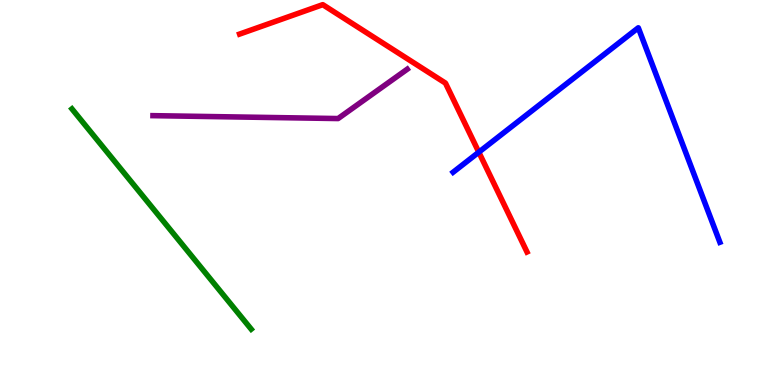[{'lines': ['blue', 'red'], 'intersections': [{'x': 6.18, 'y': 6.05}]}, {'lines': ['green', 'red'], 'intersections': []}, {'lines': ['purple', 'red'], 'intersections': []}, {'lines': ['blue', 'green'], 'intersections': []}, {'lines': ['blue', 'purple'], 'intersections': []}, {'lines': ['green', 'purple'], 'intersections': []}]